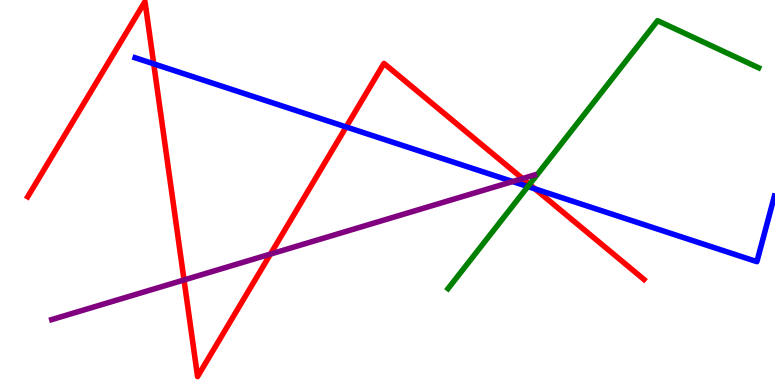[{'lines': ['blue', 'red'], 'intersections': [{'x': 1.98, 'y': 8.34}, {'x': 4.47, 'y': 6.7}, {'x': 6.9, 'y': 5.09}]}, {'lines': ['green', 'red'], 'intersections': [{'x': 6.83, 'y': 5.21}]}, {'lines': ['purple', 'red'], 'intersections': [{'x': 2.37, 'y': 2.73}, {'x': 3.49, 'y': 3.4}, {'x': 6.74, 'y': 5.36}]}, {'lines': ['blue', 'green'], 'intersections': [{'x': 6.81, 'y': 5.15}]}, {'lines': ['blue', 'purple'], 'intersections': [{'x': 6.61, 'y': 5.28}]}, {'lines': ['green', 'purple'], 'intersections': []}]